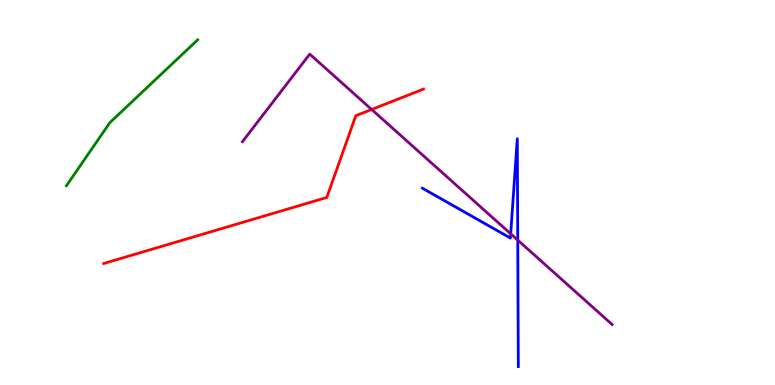[{'lines': ['blue', 'red'], 'intersections': []}, {'lines': ['green', 'red'], 'intersections': []}, {'lines': ['purple', 'red'], 'intersections': [{'x': 4.8, 'y': 7.16}]}, {'lines': ['blue', 'green'], 'intersections': []}, {'lines': ['blue', 'purple'], 'intersections': [{'x': 6.59, 'y': 3.93}, {'x': 6.68, 'y': 3.76}]}, {'lines': ['green', 'purple'], 'intersections': []}]